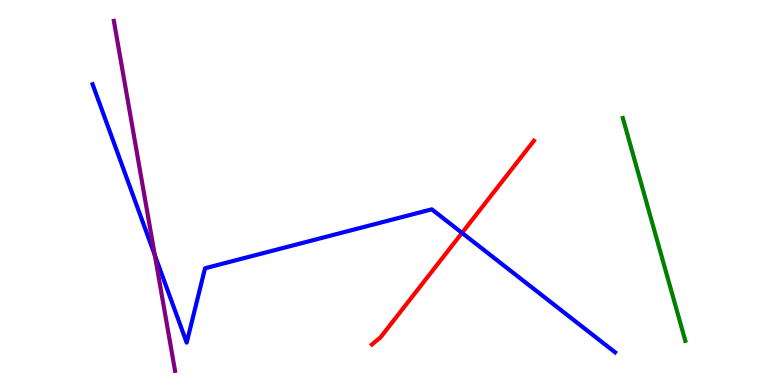[{'lines': ['blue', 'red'], 'intersections': [{'x': 5.96, 'y': 3.95}]}, {'lines': ['green', 'red'], 'intersections': []}, {'lines': ['purple', 'red'], 'intersections': []}, {'lines': ['blue', 'green'], 'intersections': []}, {'lines': ['blue', 'purple'], 'intersections': [{'x': 2.0, 'y': 3.37}]}, {'lines': ['green', 'purple'], 'intersections': []}]